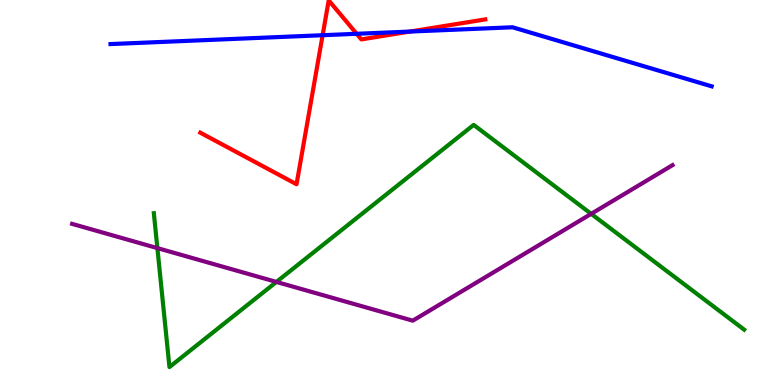[{'lines': ['blue', 'red'], 'intersections': [{'x': 4.16, 'y': 9.09}, {'x': 4.6, 'y': 9.12}, {'x': 5.29, 'y': 9.18}]}, {'lines': ['green', 'red'], 'intersections': []}, {'lines': ['purple', 'red'], 'intersections': []}, {'lines': ['blue', 'green'], 'intersections': []}, {'lines': ['blue', 'purple'], 'intersections': []}, {'lines': ['green', 'purple'], 'intersections': [{'x': 2.03, 'y': 3.56}, {'x': 3.57, 'y': 2.68}, {'x': 7.63, 'y': 4.45}]}]